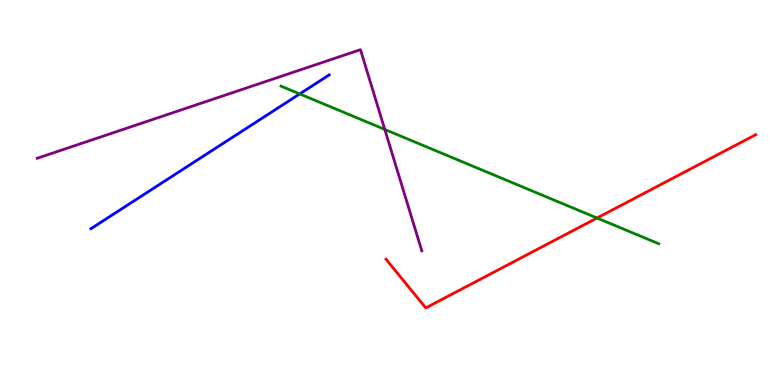[{'lines': ['blue', 'red'], 'intersections': []}, {'lines': ['green', 'red'], 'intersections': [{'x': 7.7, 'y': 4.34}]}, {'lines': ['purple', 'red'], 'intersections': []}, {'lines': ['blue', 'green'], 'intersections': [{'x': 3.87, 'y': 7.56}]}, {'lines': ['blue', 'purple'], 'intersections': []}, {'lines': ['green', 'purple'], 'intersections': [{'x': 4.97, 'y': 6.64}]}]